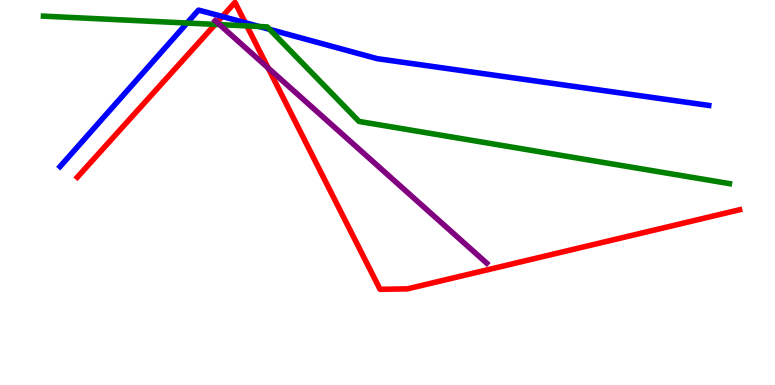[{'lines': ['blue', 'red'], 'intersections': [{'x': 2.87, 'y': 9.57}, {'x': 3.16, 'y': 9.41}]}, {'lines': ['green', 'red'], 'intersections': [{'x': 2.78, 'y': 9.37}, {'x': 3.19, 'y': 9.33}]}, {'lines': ['purple', 'red'], 'intersections': [{'x': 2.8, 'y': 9.42}, {'x': 3.46, 'y': 8.23}]}, {'lines': ['blue', 'green'], 'intersections': [{'x': 2.41, 'y': 9.4}, {'x': 3.34, 'y': 9.31}, {'x': 3.48, 'y': 9.24}]}, {'lines': ['blue', 'purple'], 'intersections': []}, {'lines': ['green', 'purple'], 'intersections': [{'x': 2.83, 'y': 9.36}]}]